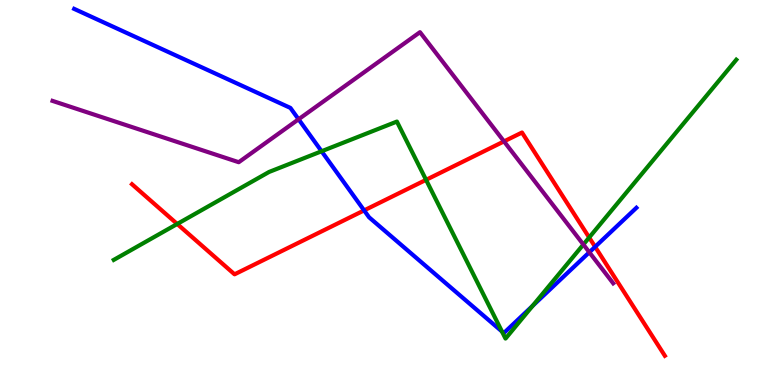[{'lines': ['blue', 'red'], 'intersections': [{'x': 4.7, 'y': 4.54}, {'x': 7.68, 'y': 3.59}]}, {'lines': ['green', 'red'], 'intersections': [{'x': 2.29, 'y': 4.18}, {'x': 5.5, 'y': 5.33}, {'x': 7.6, 'y': 3.83}]}, {'lines': ['purple', 'red'], 'intersections': [{'x': 6.5, 'y': 6.33}]}, {'lines': ['blue', 'green'], 'intersections': [{'x': 4.15, 'y': 6.07}, {'x': 6.48, 'y': 1.39}, {'x': 6.87, 'y': 2.06}]}, {'lines': ['blue', 'purple'], 'intersections': [{'x': 3.85, 'y': 6.9}, {'x': 7.6, 'y': 3.45}]}, {'lines': ['green', 'purple'], 'intersections': [{'x': 7.53, 'y': 3.65}]}]